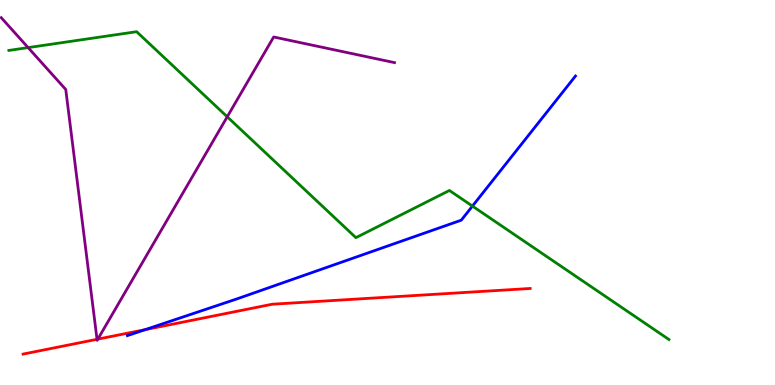[{'lines': ['blue', 'red'], 'intersections': [{'x': 1.87, 'y': 1.44}]}, {'lines': ['green', 'red'], 'intersections': []}, {'lines': ['purple', 'red'], 'intersections': [{'x': 1.25, 'y': 1.19}, {'x': 1.26, 'y': 1.19}]}, {'lines': ['blue', 'green'], 'intersections': [{'x': 6.1, 'y': 4.65}]}, {'lines': ['blue', 'purple'], 'intersections': []}, {'lines': ['green', 'purple'], 'intersections': [{'x': 0.363, 'y': 8.76}, {'x': 2.93, 'y': 6.97}]}]